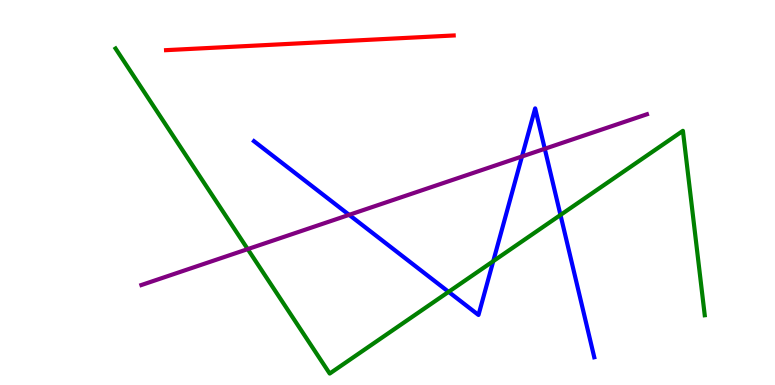[{'lines': ['blue', 'red'], 'intersections': []}, {'lines': ['green', 'red'], 'intersections': []}, {'lines': ['purple', 'red'], 'intersections': []}, {'lines': ['blue', 'green'], 'intersections': [{'x': 5.79, 'y': 2.42}, {'x': 6.36, 'y': 3.22}, {'x': 7.23, 'y': 4.42}]}, {'lines': ['blue', 'purple'], 'intersections': [{'x': 4.51, 'y': 4.42}, {'x': 6.74, 'y': 5.94}, {'x': 7.03, 'y': 6.14}]}, {'lines': ['green', 'purple'], 'intersections': [{'x': 3.2, 'y': 3.53}]}]